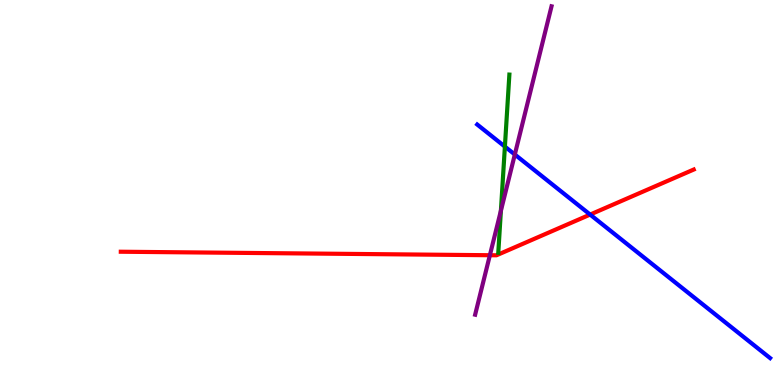[{'lines': ['blue', 'red'], 'intersections': [{'x': 7.61, 'y': 4.43}]}, {'lines': ['green', 'red'], 'intersections': []}, {'lines': ['purple', 'red'], 'intersections': [{'x': 6.32, 'y': 3.37}]}, {'lines': ['blue', 'green'], 'intersections': [{'x': 6.51, 'y': 6.19}]}, {'lines': ['blue', 'purple'], 'intersections': [{'x': 6.64, 'y': 5.99}]}, {'lines': ['green', 'purple'], 'intersections': [{'x': 6.46, 'y': 4.53}]}]